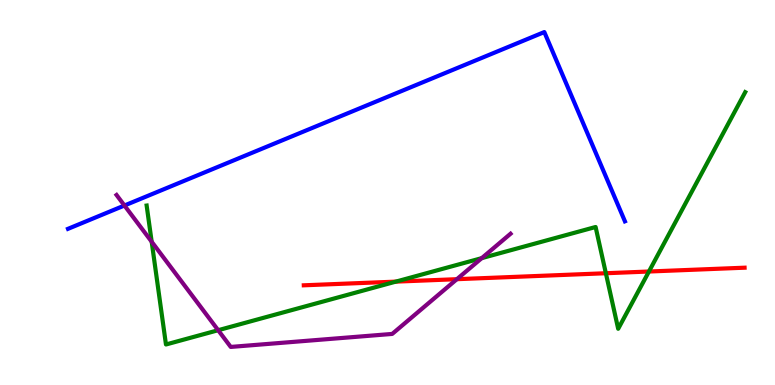[{'lines': ['blue', 'red'], 'intersections': []}, {'lines': ['green', 'red'], 'intersections': [{'x': 5.11, 'y': 2.68}, {'x': 7.82, 'y': 2.9}, {'x': 8.37, 'y': 2.95}]}, {'lines': ['purple', 'red'], 'intersections': [{'x': 5.9, 'y': 2.75}]}, {'lines': ['blue', 'green'], 'intersections': []}, {'lines': ['blue', 'purple'], 'intersections': [{'x': 1.61, 'y': 4.66}]}, {'lines': ['green', 'purple'], 'intersections': [{'x': 1.96, 'y': 3.72}, {'x': 2.82, 'y': 1.42}, {'x': 6.22, 'y': 3.3}]}]